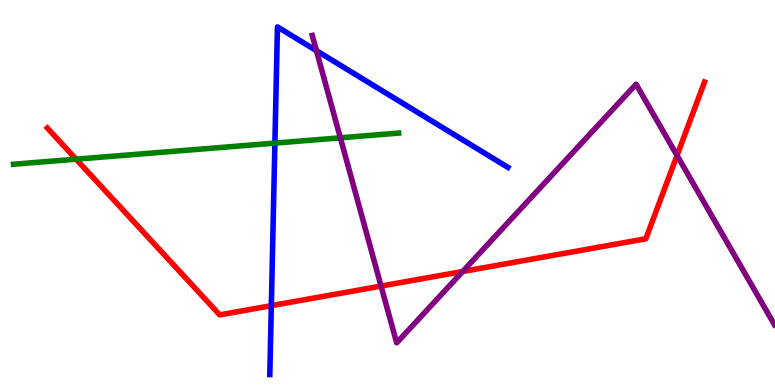[{'lines': ['blue', 'red'], 'intersections': [{'x': 3.5, 'y': 2.06}]}, {'lines': ['green', 'red'], 'intersections': [{'x': 0.982, 'y': 5.87}]}, {'lines': ['purple', 'red'], 'intersections': [{'x': 4.92, 'y': 2.57}, {'x': 5.97, 'y': 2.95}, {'x': 8.74, 'y': 5.96}]}, {'lines': ['blue', 'green'], 'intersections': [{'x': 3.55, 'y': 6.28}]}, {'lines': ['blue', 'purple'], 'intersections': [{'x': 4.08, 'y': 8.68}]}, {'lines': ['green', 'purple'], 'intersections': [{'x': 4.39, 'y': 6.42}]}]